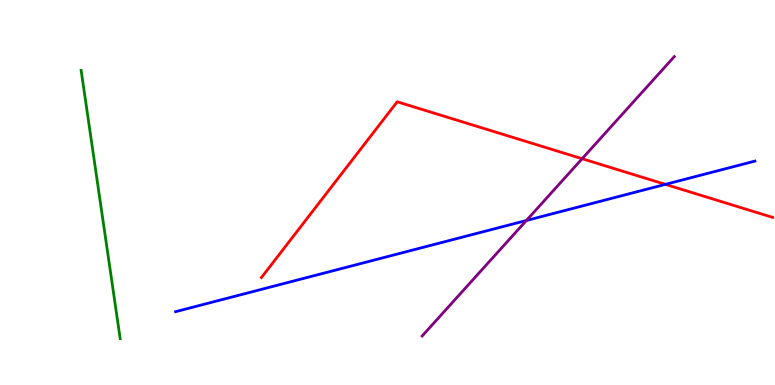[{'lines': ['blue', 'red'], 'intersections': [{'x': 8.59, 'y': 5.21}]}, {'lines': ['green', 'red'], 'intersections': []}, {'lines': ['purple', 'red'], 'intersections': [{'x': 7.51, 'y': 5.88}]}, {'lines': ['blue', 'green'], 'intersections': []}, {'lines': ['blue', 'purple'], 'intersections': [{'x': 6.79, 'y': 4.27}]}, {'lines': ['green', 'purple'], 'intersections': []}]